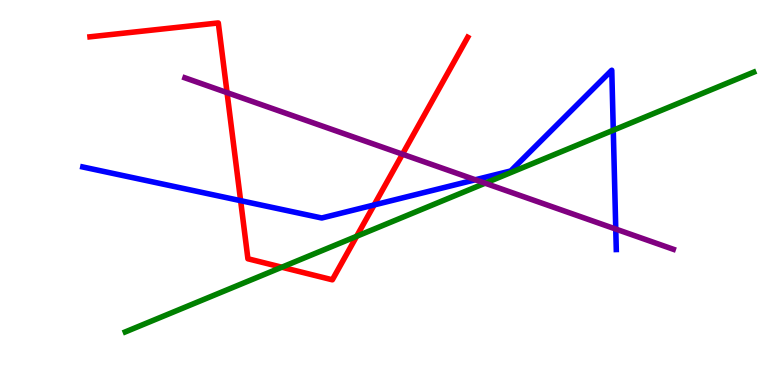[{'lines': ['blue', 'red'], 'intersections': [{'x': 3.1, 'y': 4.79}, {'x': 4.83, 'y': 4.68}]}, {'lines': ['green', 'red'], 'intersections': [{'x': 3.64, 'y': 3.06}, {'x': 4.6, 'y': 3.86}]}, {'lines': ['purple', 'red'], 'intersections': [{'x': 2.93, 'y': 7.59}, {'x': 5.19, 'y': 5.99}]}, {'lines': ['blue', 'green'], 'intersections': [{'x': 7.91, 'y': 6.62}]}, {'lines': ['blue', 'purple'], 'intersections': [{'x': 6.13, 'y': 5.33}, {'x': 7.95, 'y': 4.05}]}, {'lines': ['green', 'purple'], 'intersections': [{'x': 6.26, 'y': 5.24}]}]